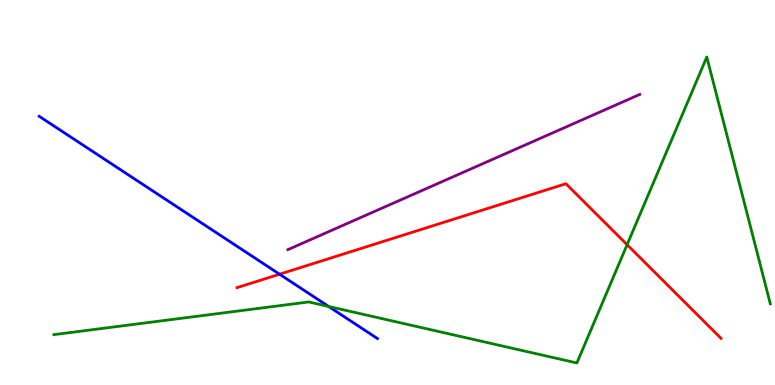[{'lines': ['blue', 'red'], 'intersections': [{'x': 3.61, 'y': 2.88}]}, {'lines': ['green', 'red'], 'intersections': [{'x': 8.09, 'y': 3.64}]}, {'lines': ['purple', 'red'], 'intersections': []}, {'lines': ['blue', 'green'], 'intersections': [{'x': 4.24, 'y': 2.04}]}, {'lines': ['blue', 'purple'], 'intersections': []}, {'lines': ['green', 'purple'], 'intersections': []}]